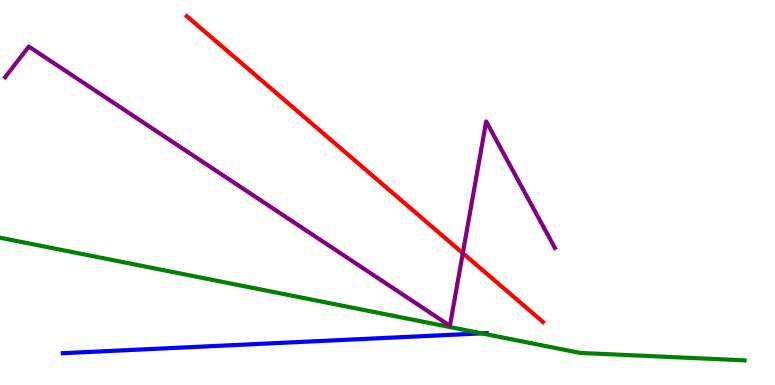[{'lines': ['blue', 'red'], 'intersections': []}, {'lines': ['green', 'red'], 'intersections': []}, {'lines': ['purple', 'red'], 'intersections': [{'x': 5.97, 'y': 3.42}]}, {'lines': ['blue', 'green'], 'intersections': [{'x': 6.21, 'y': 1.34}]}, {'lines': ['blue', 'purple'], 'intersections': []}, {'lines': ['green', 'purple'], 'intersections': []}]